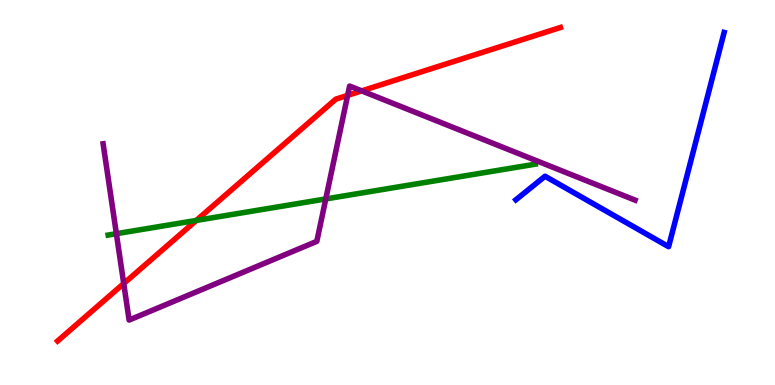[{'lines': ['blue', 'red'], 'intersections': []}, {'lines': ['green', 'red'], 'intersections': [{'x': 2.53, 'y': 4.27}]}, {'lines': ['purple', 'red'], 'intersections': [{'x': 1.6, 'y': 2.64}, {'x': 4.49, 'y': 7.52}, {'x': 4.67, 'y': 7.64}]}, {'lines': ['blue', 'green'], 'intersections': []}, {'lines': ['blue', 'purple'], 'intersections': []}, {'lines': ['green', 'purple'], 'intersections': [{'x': 1.5, 'y': 3.93}, {'x': 4.2, 'y': 4.83}]}]